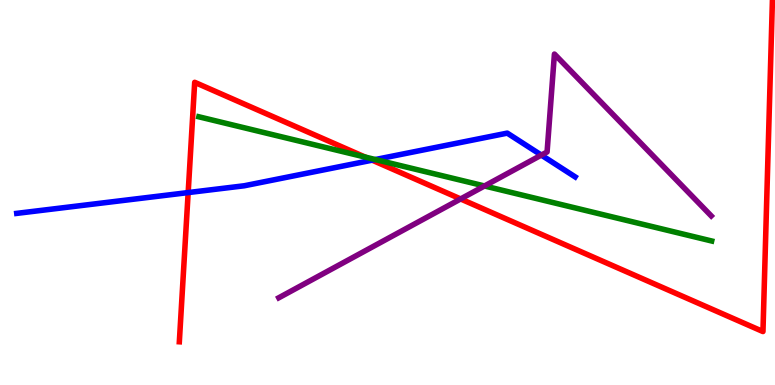[{'lines': ['blue', 'red'], 'intersections': [{'x': 2.43, 'y': 5.0}, {'x': 4.8, 'y': 5.84}]}, {'lines': ['green', 'red'], 'intersections': [{'x': 4.71, 'y': 5.92}]}, {'lines': ['purple', 'red'], 'intersections': [{'x': 5.94, 'y': 4.83}]}, {'lines': ['blue', 'green'], 'intersections': [{'x': 4.84, 'y': 5.86}]}, {'lines': ['blue', 'purple'], 'intersections': [{'x': 6.98, 'y': 5.97}]}, {'lines': ['green', 'purple'], 'intersections': [{'x': 6.25, 'y': 5.17}]}]